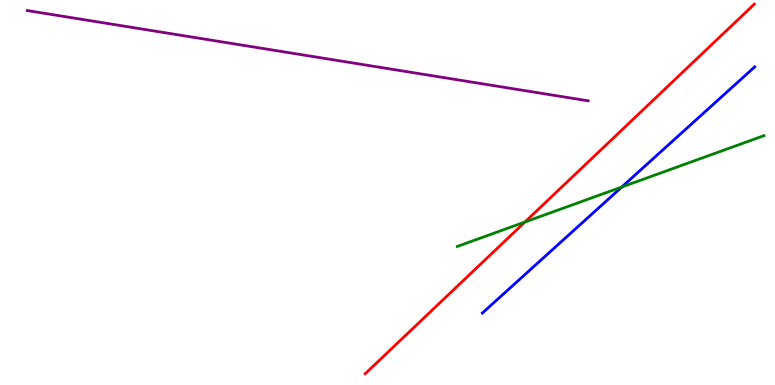[{'lines': ['blue', 'red'], 'intersections': []}, {'lines': ['green', 'red'], 'intersections': [{'x': 6.77, 'y': 4.23}]}, {'lines': ['purple', 'red'], 'intersections': []}, {'lines': ['blue', 'green'], 'intersections': [{'x': 8.02, 'y': 5.14}]}, {'lines': ['blue', 'purple'], 'intersections': []}, {'lines': ['green', 'purple'], 'intersections': []}]